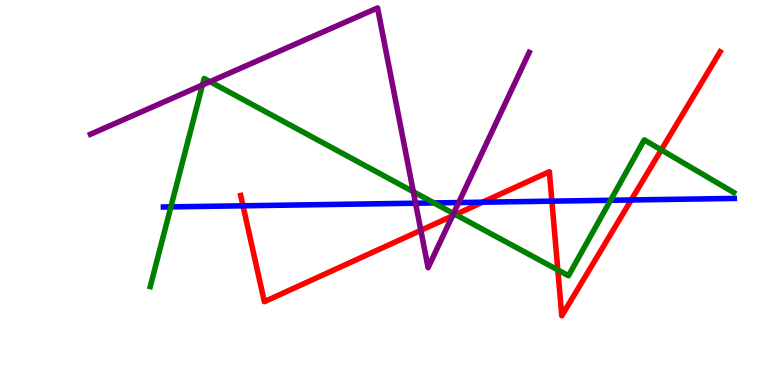[{'lines': ['blue', 'red'], 'intersections': [{'x': 3.14, 'y': 4.65}, {'x': 6.23, 'y': 4.75}, {'x': 7.12, 'y': 4.78}, {'x': 8.14, 'y': 4.81}]}, {'lines': ['green', 'red'], 'intersections': [{'x': 5.88, 'y': 4.43}, {'x': 7.2, 'y': 2.99}, {'x': 8.53, 'y': 6.11}]}, {'lines': ['purple', 'red'], 'intersections': [{'x': 5.43, 'y': 4.02}, {'x': 5.84, 'y': 4.39}]}, {'lines': ['blue', 'green'], 'intersections': [{'x': 2.2, 'y': 4.63}, {'x': 5.6, 'y': 4.73}, {'x': 7.88, 'y': 4.8}]}, {'lines': ['blue', 'purple'], 'intersections': [{'x': 5.36, 'y': 4.72}, {'x': 5.92, 'y': 4.74}]}, {'lines': ['green', 'purple'], 'intersections': [{'x': 2.61, 'y': 7.79}, {'x': 2.71, 'y': 7.88}, {'x': 5.33, 'y': 5.02}, {'x': 5.85, 'y': 4.45}]}]